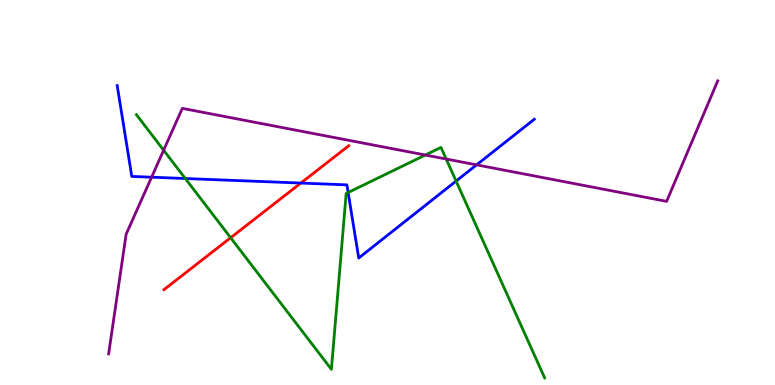[{'lines': ['blue', 'red'], 'intersections': [{'x': 3.88, 'y': 5.25}]}, {'lines': ['green', 'red'], 'intersections': [{'x': 2.98, 'y': 3.83}]}, {'lines': ['purple', 'red'], 'intersections': []}, {'lines': ['blue', 'green'], 'intersections': [{'x': 2.39, 'y': 5.36}, {'x': 4.49, 'y': 5.0}, {'x': 5.89, 'y': 5.3}]}, {'lines': ['blue', 'purple'], 'intersections': [{'x': 1.96, 'y': 5.4}, {'x': 6.15, 'y': 5.72}]}, {'lines': ['green', 'purple'], 'intersections': [{'x': 2.11, 'y': 6.1}, {'x': 5.49, 'y': 5.97}, {'x': 5.76, 'y': 5.87}]}]